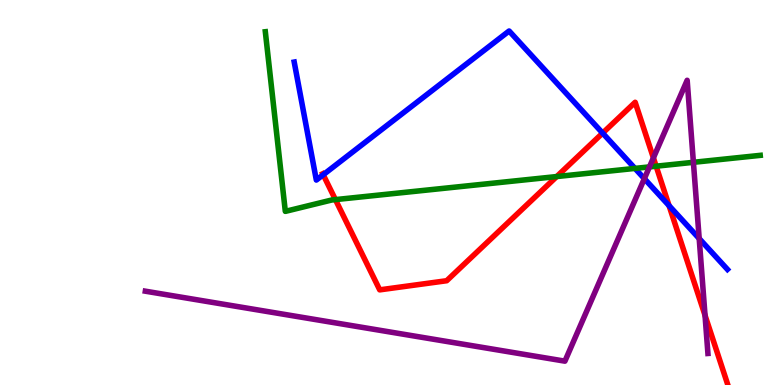[{'lines': ['blue', 'red'], 'intersections': [{'x': 4.17, 'y': 5.46}, {'x': 7.78, 'y': 6.54}, {'x': 8.63, 'y': 4.66}]}, {'lines': ['green', 'red'], 'intersections': [{'x': 4.33, 'y': 4.82}, {'x': 7.18, 'y': 5.41}, {'x': 8.47, 'y': 5.68}]}, {'lines': ['purple', 'red'], 'intersections': [{'x': 8.43, 'y': 5.9}, {'x': 9.1, 'y': 1.81}]}, {'lines': ['blue', 'green'], 'intersections': [{'x': 8.19, 'y': 5.63}]}, {'lines': ['blue', 'purple'], 'intersections': [{'x': 8.31, 'y': 5.36}, {'x': 9.02, 'y': 3.8}]}, {'lines': ['green', 'purple'], 'intersections': [{'x': 8.38, 'y': 5.67}, {'x': 8.95, 'y': 5.78}]}]